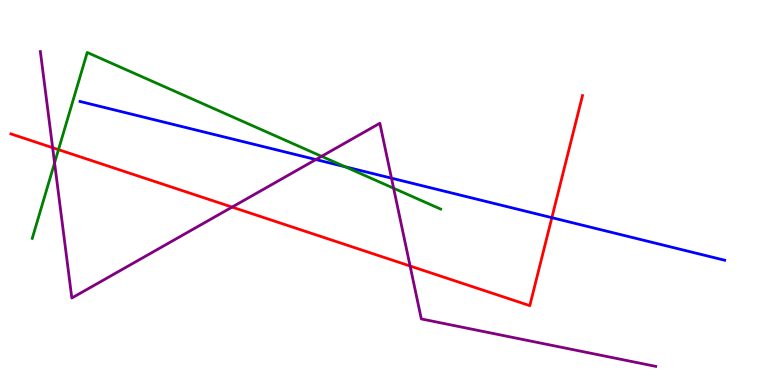[{'lines': ['blue', 'red'], 'intersections': [{'x': 7.12, 'y': 4.35}]}, {'lines': ['green', 'red'], 'intersections': [{'x': 0.755, 'y': 6.11}]}, {'lines': ['purple', 'red'], 'intersections': [{'x': 0.679, 'y': 6.16}, {'x': 2.99, 'y': 4.62}, {'x': 5.29, 'y': 3.09}]}, {'lines': ['blue', 'green'], 'intersections': [{'x': 4.45, 'y': 5.67}]}, {'lines': ['blue', 'purple'], 'intersections': [{'x': 4.08, 'y': 5.86}, {'x': 5.05, 'y': 5.37}]}, {'lines': ['green', 'purple'], 'intersections': [{'x': 0.704, 'y': 5.77}, {'x': 4.15, 'y': 5.94}, {'x': 5.08, 'y': 5.11}]}]